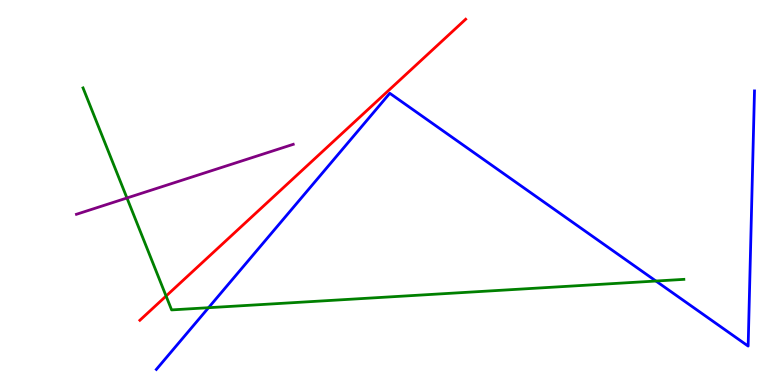[{'lines': ['blue', 'red'], 'intersections': []}, {'lines': ['green', 'red'], 'intersections': [{'x': 2.14, 'y': 2.31}]}, {'lines': ['purple', 'red'], 'intersections': []}, {'lines': ['blue', 'green'], 'intersections': [{'x': 2.69, 'y': 2.01}, {'x': 8.46, 'y': 2.7}]}, {'lines': ['blue', 'purple'], 'intersections': []}, {'lines': ['green', 'purple'], 'intersections': [{'x': 1.64, 'y': 4.86}]}]